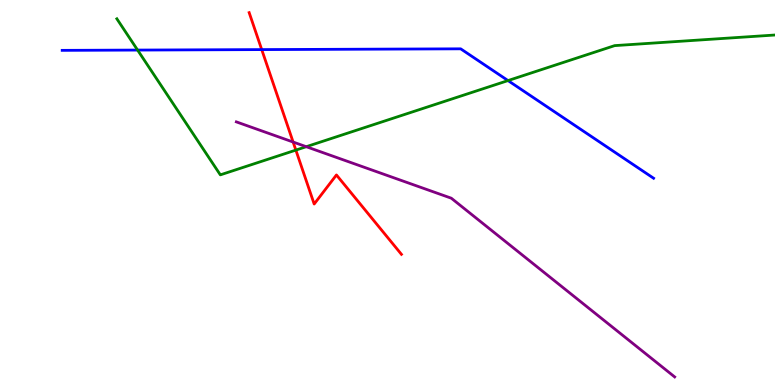[{'lines': ['blue', 'red'], 'intersections': [{'x': 3.38, 'y': 8.71}]}, {'lines': ['green', 'red'], 'intersections': [{'x': 3.82, 'y': 6.1}]}, {'lines': ['purple', 'red'], 'intersections': [{'x': 3.78, 'y': 6.31}]}, {'lines': ['blue', 'green'], 'intersections': [{'x': 1.78, 'y': 8.7}, {'x': 6.55, 'y': 7.91}]}, {'lines': ['blue', 'purple'], 'intersections': []}, {'lines': ['green', 'purple'], 'intersections': [{'x': 3.95, 'y': 6.19}]}]